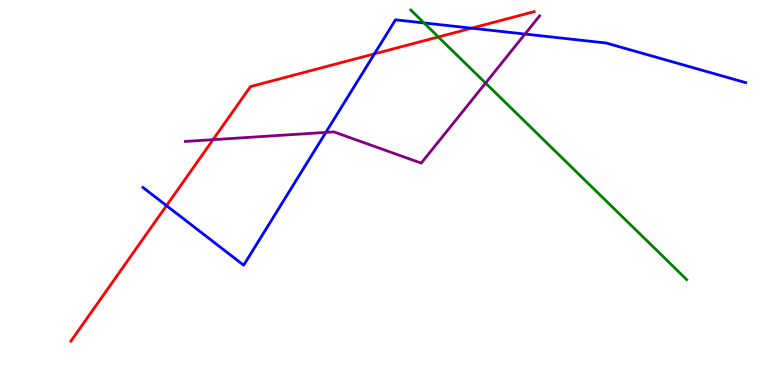[{'lines': ['blue', 'red'], 'intersections': [{'x': 2.15, 'y': 4.66}, {'x': 4.83, 'y': 8.6}, {'x': 6.09, 'y': 9.27}]}, {'lines': ['green', 'red'], 'intersections': [{'x': 5.66, 'y': 9.04}]}, {'lines': ['purple', 'red'], 'intersections': [{'x': 2.75, 'y': 6.37}]}, {'lines': ['blue', 'green'], 'intersections': [{'x': 5.47, 'y': 9.4}]}, {'lines': ['blue', 'purple'], 'intersections': [{'x': 4.2, 'y': 6.56}, {'x': 6.77, 'y': 9.12}]}, {'lines': ['green', 'purple'], 'intersections': [{'x': 6.27, 'y': 7.84}]}]